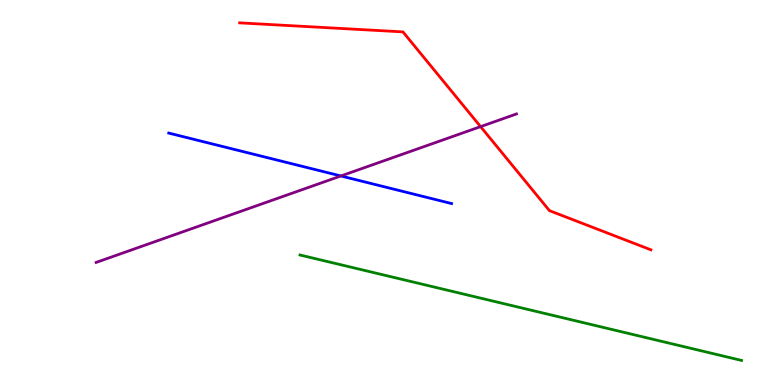[{'lines': ['blue', 'red'], 'intersections': []}, {'lines': ['green', 'red'], 'intersections': []}, {'lines': ['purple', 'red'], 'intersections': [{'x': 6.2, 'y': 6.71}]}, {'lines': ['blue', 'green'], 'intersections': []}, {'lines': ['blue', 'purple'], 'intersections': [{'x': 4.4, 'y': 5.43}]}, {'lines': ['green', 'purple'], 'intersections': []}]